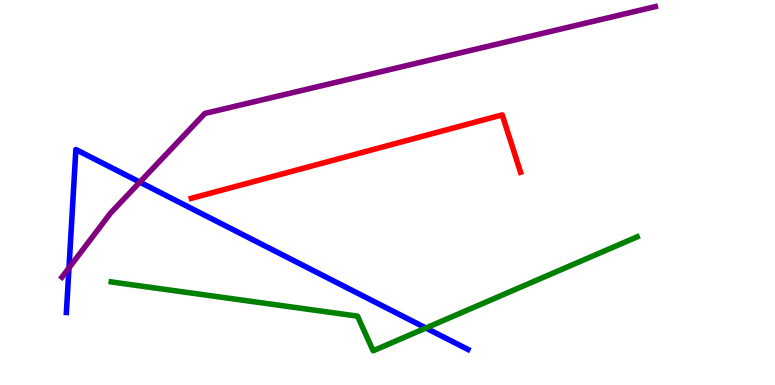[{'lines': ['blue', 'red'], 'intersections': []}, {'lines': ['green', 'red'], 'intersections': []}, {'lines': ['purple', 'red'], 'intersections': []}, {'lines': ['blue', 'green'], 'intersections': [{'x': 5.5, 'y': 1.48}]}, {'lines': ['blue', 'purple'], 'intersections': [{'x': 0.89, 'y': 3.04}, {'x': 1.8, 'y': 5.27}]}, {'lines': ['green', 'purple'], 'intersections': []}]